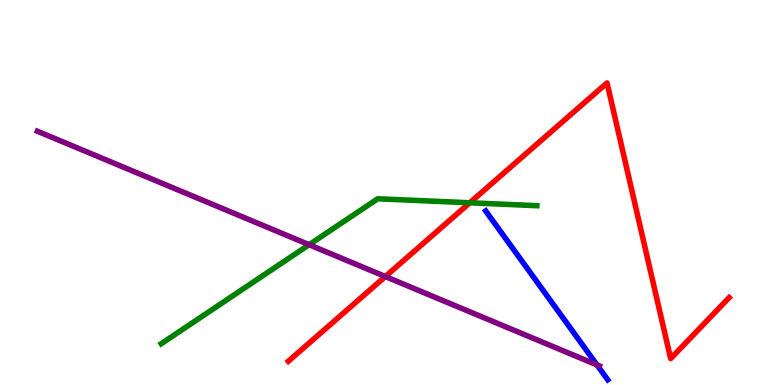[{'lines': ['blue', 'red'], 'intersections': []}, {'lines': ['green', 'red'], 'intersections': [{'x': 6.06, 'y': 4.73}]}, {'lines': ['purple', 'red'], 'intersections': [{'x': 4.97, 'y': 2.82}]}, {'lines': ['blue', 'green'], 'intersections': []}, {'lines': ['blue', 'purple'], 'intersections': [{'x': 7.7, 'y': 0.521}]}, {'lines': ['green', 'purple'], 'intersections': [{'x': 3.99, 'y': 3.64}]}]